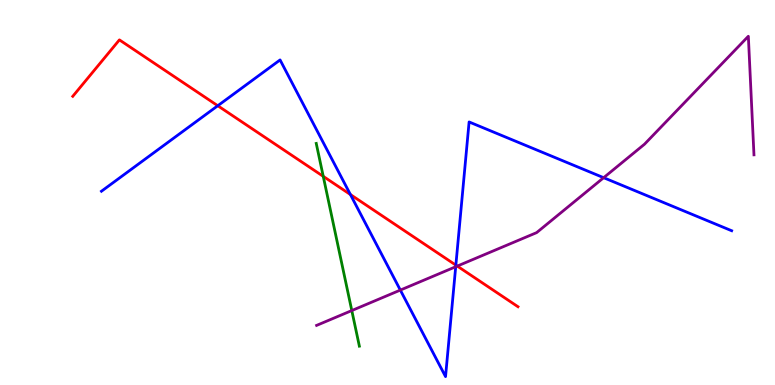[{'lines': ['blue', 'red'], 'intersections': [{'x': 2.81, 'y': 7.25}, {'x': 4.52, 'y': 4.95}, {'x': 5.88, 'y': 3.11}]}, {'lines': ['green', 'red'], 'intersections': [{'x': 4.17, 'y': 5.42}]}, {'lines': ['purple', 'red'], 'intersections': [{'x': 5.9, 'y': 3.09}]}, {'lines': ['blue', 'green'], 'intersections': []}, {'lines': ['blue', 'purple'], 'intersections': [{'x': 5.17, 'y': 2.47}, {'x': 5.88, 'y': 3.07}, {'x': 7.79, 'y': 5.38}]}, {'lines': ['green', 'purple'], 'intersections': [{'x': 4.54, 'y': 1.93}]}]